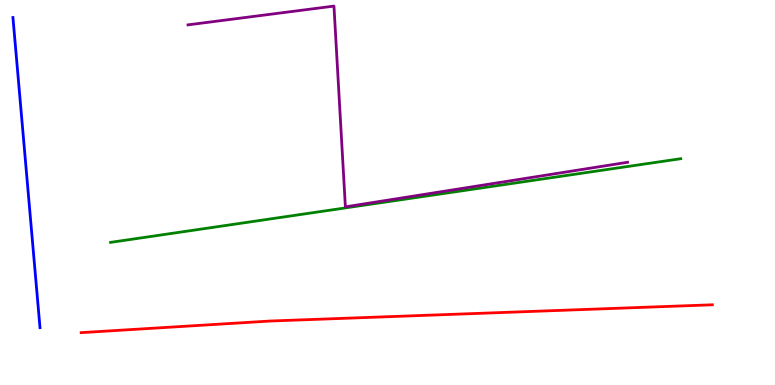[{'lines': ['blue', 'red'], 'intersections': []}, {'lines': ['green', 'red'], 'intersections': []}, {'lines': ['purple', 'red'], 'intersections': []}, {'lines': ['blue', 'green'], 'intersections': []}, {'lines': ['blue', 'purple'], 'intersections': []}, {'lines': ['green', 'purple'], 'intersections': []}]